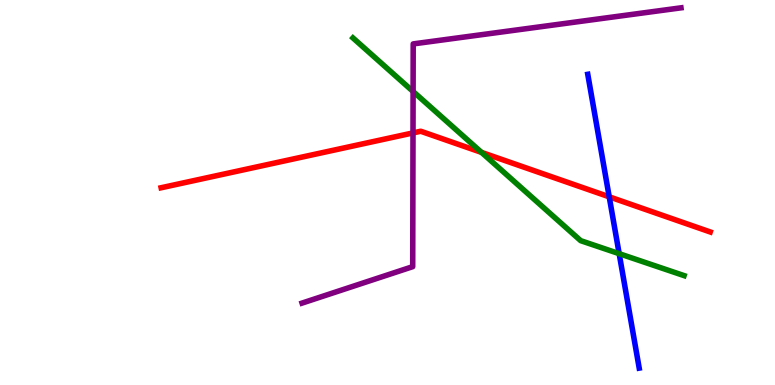[{'lines': ['blue', 'red'], 'intersections': [{'x': 7.86, 'y': 4.89}]}, {'lines': ['green', 'red'], 'intersections': [{'x': 6.21, 'y': 6.04}]}, {'lines': ['purple', 'red'], 'intersections': [{'x': 5.33, 'y': 6.55}]}, {'lines': ['blue', 'green'], 'intersections': [{'x': 7.99, 'y': 3.41}]}, {'lines': ['blue', 'purple'], 'intersections': []}, {'lines': ['green', 'purple'], 'intersections': [{'x': 5.33, 'y': 7.62}]}]